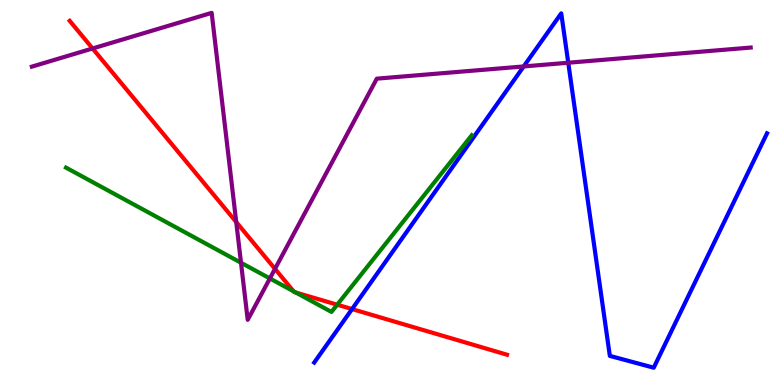[{'lines': ['blue', 'red'], 'intersections': [{'x': 4.54, 'y': 1.97}]}, {'lines': ['green', 'red'], 'intersections': [{'x': 3.79, 'y': 2.43}, {'x': 3.82, 'y': 2.4}, {'x': 4.35, 'y': 2.09}]}, {'lines': ['purple', 'red'], 'intersections': [{'x': 1.19, 'y': 8.74}, {'x': 3.05, 'y': 4.23}, {'x': 3.55, 'y': 3.02}]}, {'lines': ['blue', 'green'], 'intersections': []}, {'lines': ['blue', 'purple'], 'intersections': [{'x': 6.76, 'y': 8.27}, {'x': 7.33, 'y': 8.37}]}, {'lines': ['green', 'purple'], 'intersections': [{'x': 3.11, 'y': 3.18}, {'x': 3.48, 'y': 2.77}]}]